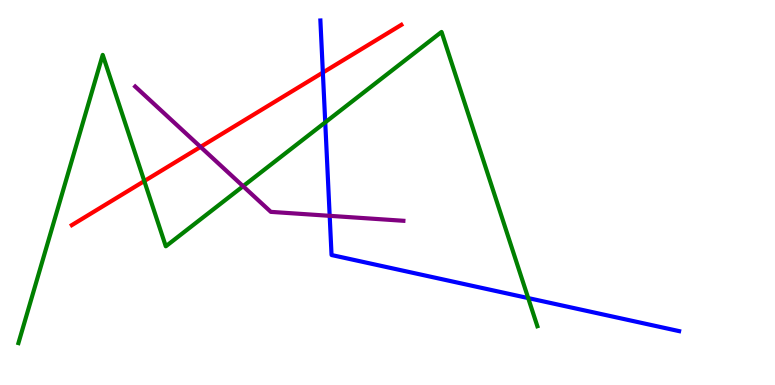[{'lines': ['blue', 'red'], 'intersections': [{'x': 4.17, 'y': 8.12}]}, {'lines': ['green', 'red'], 'intersections': [{'x': 1.86, 'y': 5.3}]}, {'lines': ['purple', 'red'], 'intersections': [{'x': 2.59, 'y': 6.18}]}, {'lines': ['blue', 'green'], 'intersections': [{'x': 4.2, 'y': 6.82}, {'x': 6.82, 'y': 2.26}]}, {'lines': ['blue', 'purple'], 'intersections': [{'x': 4.25, 'y': 4.39}]}, {'lines': ['green', 'purple'], 'intersections': [{'x': 3.14, 'y': 5.16}]}]